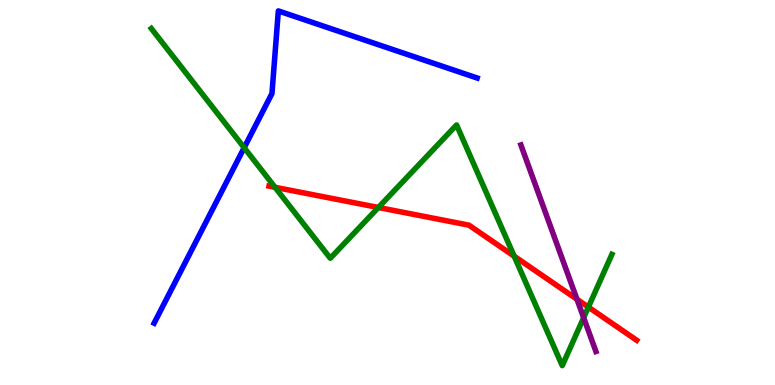[{'lines': ['blue', 'red'], 'intersections': []}, {'lines': ['green', 'red'], 'intersections': [{'x': 3.55, 'y': 5.13}, {'x': 4.88, 'y': 4.61}, {'x': 6.63, 'y': 3.35}, {'x': 7.59, 'y': 2.02}]}, {'lines': ['purple', 'red'], 'intersections': [{'x': 7.44, 'y': 2.23}]}, {'lines': ['blue', 'green'], 'intersections': [{'x': 3.15, 'y': 6.16}]}, {'lines': ['blue', 'purple'], 'intersections': []}, {'lines': ['green', 'purple'], 'intersections': [{'x': 7.53, 'y': 1.75}]}]